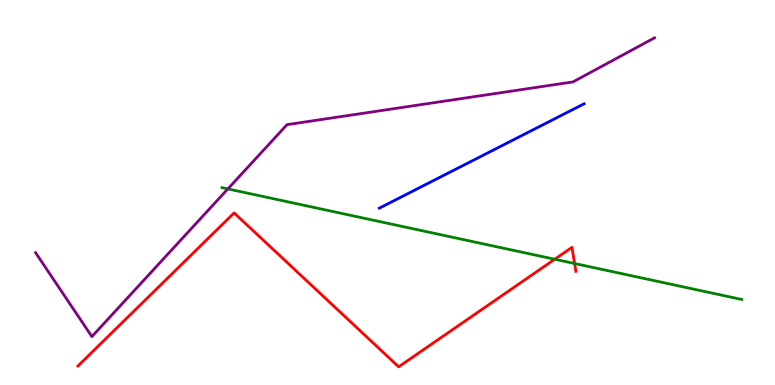[{'lines': ['blue', 'red'], 'intersections': []}, {'lines': ['green', 'red'], 'intersections': [{'x': 7.16, 'y': 3.27}, {'x': 7.41, 'y': 3.16}]}, {'lines': ['purple', 'red'], 'intersections': []}, {'lines': ['blue', 'green'], 'intersections': []}, {'lines': ['blue', 'purple'], 'intersections': []}, {'lines': ['green', 'purple'], 'intersections': [{'x': 2.94, 'y': 5.09}]}]